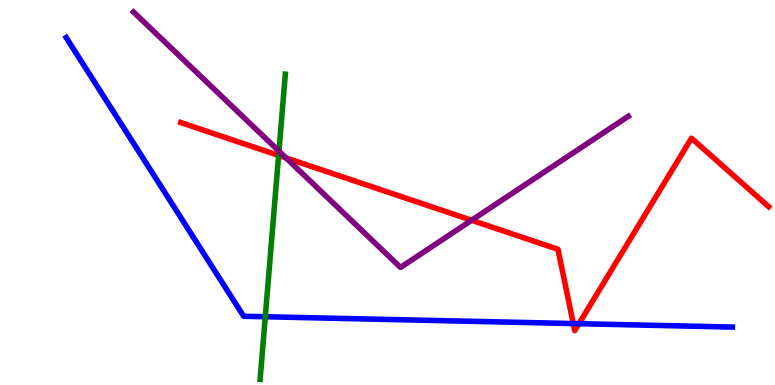[{'lines': ['blue', 'red'], 'intersections': [{'x': 7.4, 'y': 1.6}, {'x': 7.47, 'y': 1.59}]}, {'lines': ['green', 'red'], 'intersections': [{'x': 3.59, 'y': 5.96}]}, {'lines': ['purple', 'red'], 'intersections': [{'x': 3.69, 'y': 5.9}, {'x': 6.09, 'y': 4.28}]}, {'lines': ['blue', 'green'], 'intersections': [{'x': 3.42, 'y': 1.77}]}, {'lines': ['blue', 'purple'], 'intersections': []}, {'lines': ['green', 'purple'], 'intersections': [{'x': 3.6, 'y': 6.07}]}]